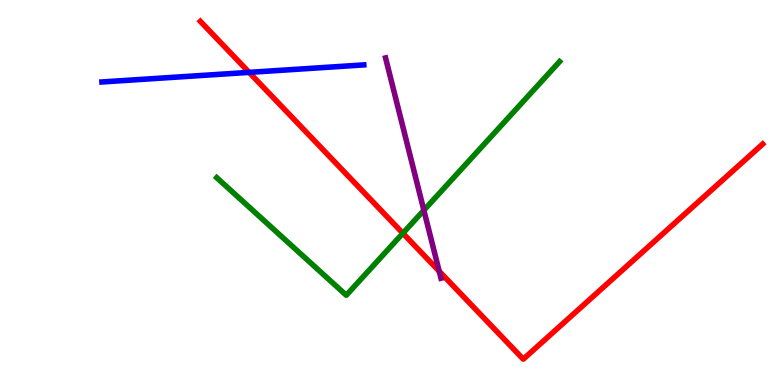[{'lines': ['blue', 'red'], 'intersections': [{'x': 3.21, 'y': 8.12}]}, {'lines': ['green', 'red'], 'intersections': [{'x': 5.2, 'y': 3.94}]}, {'lines': ['purple', 'red'], 'intersections': [{'x': 5.67, 'y': 2.96}]}, {'lines': ['blue', 'green'], 'intersections': []}, {'lines': ['blue', 'purple'], 'intersections': []}, {'lines': ['green', 'purple'], 'intersections': [{'x': 5.47, 'y': 4.54}]}]